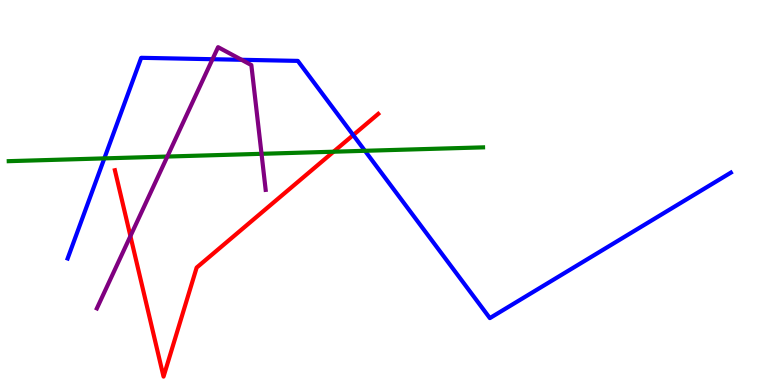[{'lines': ['blue', 'red'], 'intersections': [{'x': 4.56, 'y': 6.49}]}, {'lines': ['green', 'red'], 'intersections': [{'x': 4.3, 'y': 6.06}]}, {'lines': ['purple', 'red'], 'intersections': [{'x': 1.68, 'y': 3.87}]}, {'lines': ['blue', 'green'], 'intersections': [{'x': 1.35, 'y': 5.89}, {'x': 4.71, 'y': 6.08}]}, {'lines': ['blue', 'purple'], 'intersections': [{'x': 2.74, 'y': 8.46}, {'x': 3.12, 'y': 8.45}]}, {'lines': ['green', 'purple'], 'intersections': [{'x': 2.16, 'y': 5.93}, {'x': 3.37, 'y': 6.0}]}]